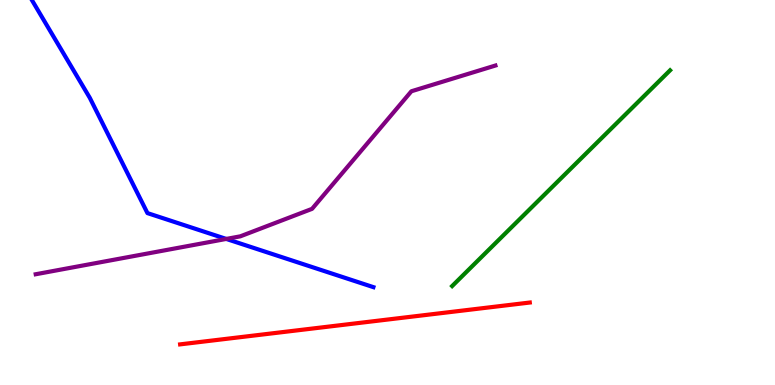[{'lines': ['blue', 'red'], 'intersections': []}, {'lines': ['green', 'red'], 'intersections': []}, {'lines': ['purple', 'red'], 'intersections': []}, {'lines': ['blue', 'green'], 'intersections': []}, {'lines': ['blue', 'purple'], 'intersections': [{'x': 2.92, 'y': 3.79}]}, {'lines': ['green', 'purple'], 'intersections': []}]